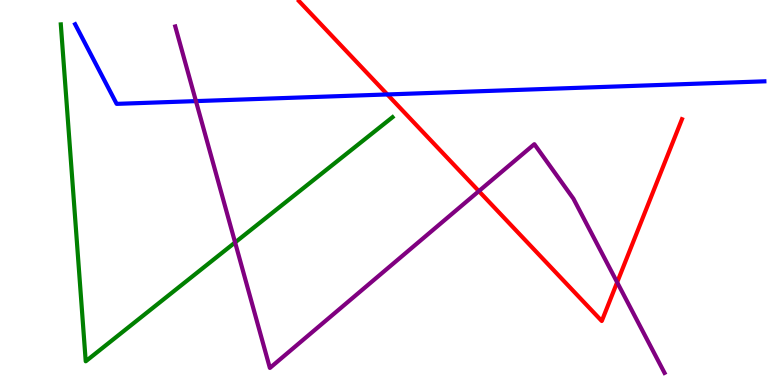[{'lines': ['blue', 'red'], 'intersections': [{'x': 5.0, 'y': 7.55}]}, {'lines': ['green', 'red'], 'intersections': []}, {'lines': ['purple', 'red'], 'intersections': [{'x': 6.18, 'y': 5.04}, {'x': 7.96, 'y': 2.67}]}, {'lines': ['blue', 'green'], 'intersections': []}, {'lines': ['blue', 'purple'], 'intersections': [{'x': 2.53, 'y': 7.37}]}, {'lines': ['green', 'purple'], 'intersections': [{'x': 3.03, 'y': 3.7}]}]